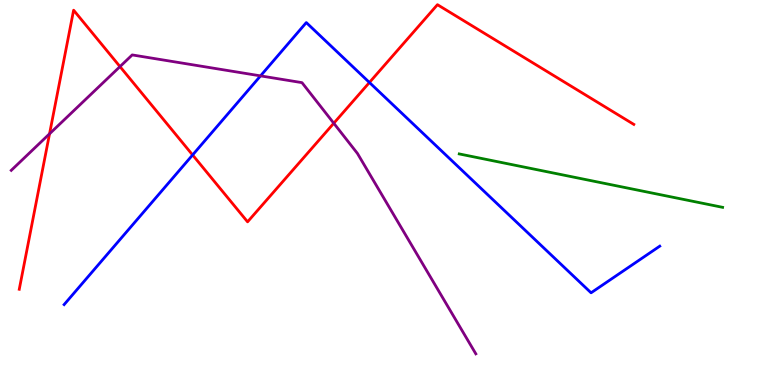[{'lines': ['blue', 'red'], 'intersections': [{'x': 2.49, 'y': 5.97}, {'x': 4.77, 'y': 7.86}]}, {'lines': ['green', 'red'], 'intersections': []}, {'lines': ['purple', 'red'], 'intersections': [{'x': 0.639, 'y': 6.52}, {'x': 1.55, 'y': 8.27}, {'x': 4.31, 'y': 6.8}]}, {'lines': ['blue', 'green'], 'intersections': []}, {'lines': ['blue', 'purple'], 'intersections': [{'x': 3.36, 'y': 8.03}]}, {'lines': ['green', 'purple'], 'intersections': []}]